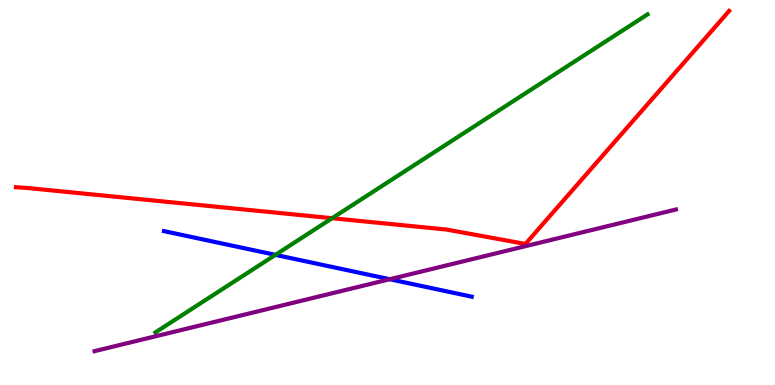[{'lines': ['blue', 'red'], 'intersections': []}, {'lines': ['green', 'red'], 'intersections': [{'x': 4.29, 'y': 4.33}]}, {'lines': ['purple', 'red'], 'intersections': []}, {'lines': ['blue', 'green'], 'intersections': [{'x': 3.55, 'y': 3.38}]}, {'lines': ['blue', 'purple'], 'intersections': [{'x': 5.03, 'y': 2.75}]}, {'lines': ['green', 'purple'], 'intersections': []}]